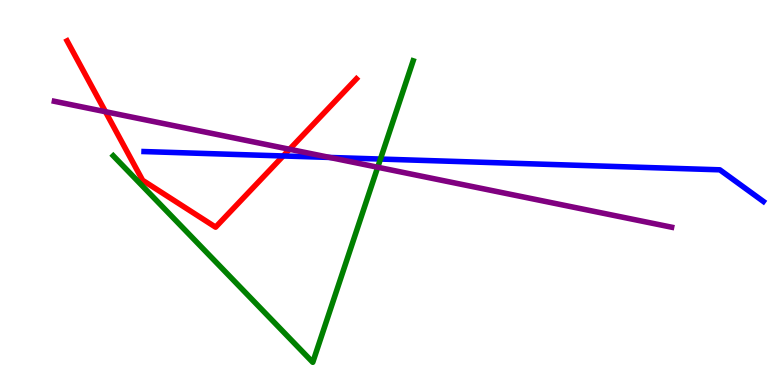[{'lines': ['blue', 'red'], 'intersections': [{'x': 3.65, 'y': 5.95}]}, {'lines': ['green', 'red'], 'intersections': []}, {'lines': ['purple', 'red'], 'intersections': [{'x': 1.36, 'y': 7.1}, {'x': 3.74, 'y': 6.12}]}, {'lines': ['blue', 'green'], 'intersections': [{'x': 4.91, 'y': 5.87}]}, {'lines': ['blue', 'purple'], 'intersections': [{'x': 4.25, 'y': 5.91}]}, {'lines': ['green', 'purple'], 'intersections': [{'x': 4.87, 'y': 5.66}]}]